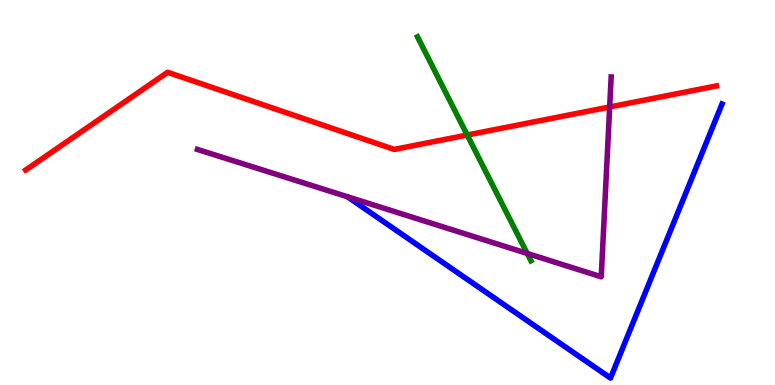[{'lines': ['blue', 'red'], 'intersections': []}, {'lines': ['green', 'red'], 'intersections': [{'x': 6.03, 'y': 6.49}]}, {'lines': ['purple', 'red'], 'intersections': [{'x': 7.87, 'y': 7.22}]}, {'lines': ['blue', 'green'], 'intersections': []}, {'lines': ['blue', 'purple'], 'intersections': []}, {'lines': ['green', 'purple'], 'intersections': [{'x': 6.8, 'y': 3.42}]}]